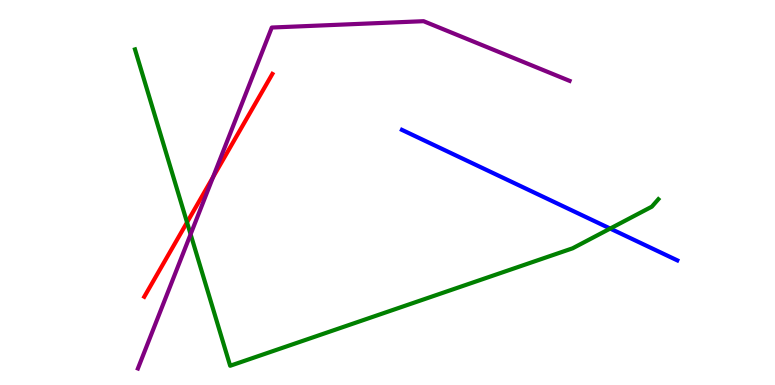[{'lines': ['blue', 'red'], 'intersections': []}, {'lines': ['green', 'red'], 'intersections': [{'x': 2.41, 'y': 4.22}]}, {'lines': ['purple', 'red'], 'intersections': [{'x': 2.75, 'y': 5.4}]}, {'lines': ['blue', 'green'], 'intersections': [{'x': 7.87, 'y': 4.06}]}, {'lines': ['blue', 'purple'], 'intersections': []}, {'lines': ['green', 'purple'], 'intersections': [{'x': 2.46, 'y': 3.92}]}]